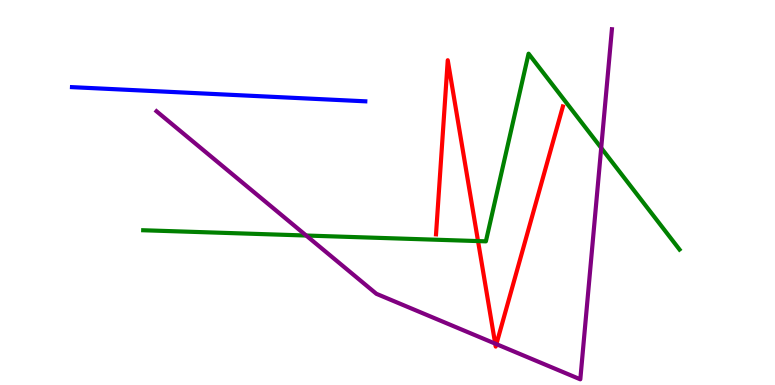[{'lines': ['blue', 'red'], 'intersections': []}, {'lines': ['green', 'red'], 'intersections': [{'x': 6.17, 'y': 3.74}]}, {'lines': ['purple', 'red'], 'intersections': [{'x': 6.39, 'y': 1.07}, {'x': 6.41, 'y': 1.06}]}, {'lines': ['blue', 'green'], 'intersections': []}, {'lines': ['blue', 'purple'], 'intersections': []}, {'lines': ['green', 'purple'], 'intersections': [{'x': 3.95, 'y': 3.88}, {'x': 7.76, 'y': 6.16}]}]